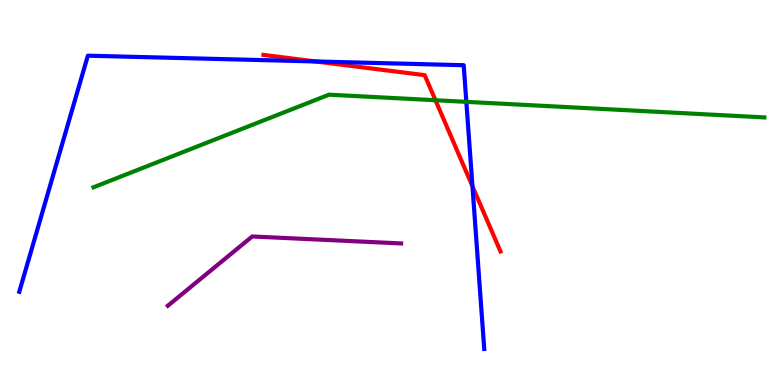[{'lines': ['blue', 'red'], 'intersections': [{'x': 4.07, 'y': 8.4}, {'x': 6.1, 'y': 5.16}]}, {'lines': ['green', 'red'], 'intersections': [{'x': 5.62, 'y': 7.4}]}, {'lines': ['purple', 'red'], 'intersections': []}, {'lines': ['blue', 'green'], 'intersections': [{'x': 6.02, 'y': 7.35}]}, {'lines': ['blue', 'purple'], 'intersections': []}, {'lines': ['green', 'purple'], 'intersections': []}]